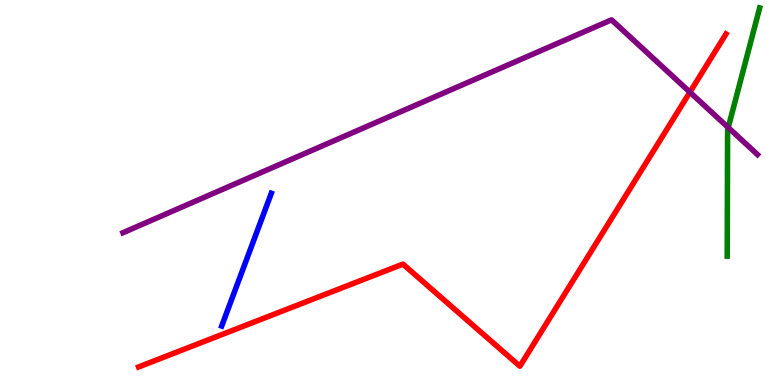[{'lines': ['blue', 'red'], 'intersections': []}, {'lines': ['green', 'red'], 'intersections': []}, {'lines': ['purple', 'red'], 'intersections': [{'x': 8.9, 'y': 7.61}]}, {'lines': ['blue', 'green'], 'intersections': []}, {'lines': ['blue', 'purple'], 'intersections': []}, {'lines': ['green', 'purple'], 'intersections': [{'x': 9.4, 'y': 6.69}]}]